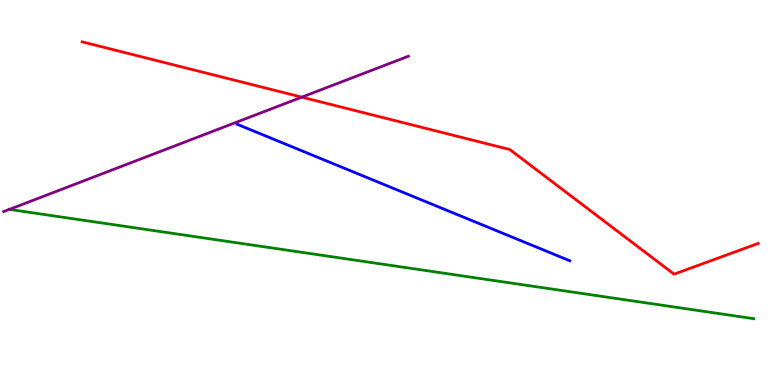[{'lines': ['blue', 'red'], 'intersections': []}, {'lines': ['green', 'red'], 'intersections': []}, {'lines': ['purple', 'red'], 'intersections': [{'x': 3.89, 'y': 7.48}]}, {'lines': ['blue', 'green'], 'intersections': []}, {'lines': ['blue', 'purple'], 'intersections': []}, {'lines': ['green', 'purple'], 'intersections': [{'x': 0.121, 'y': 4.56}]}]